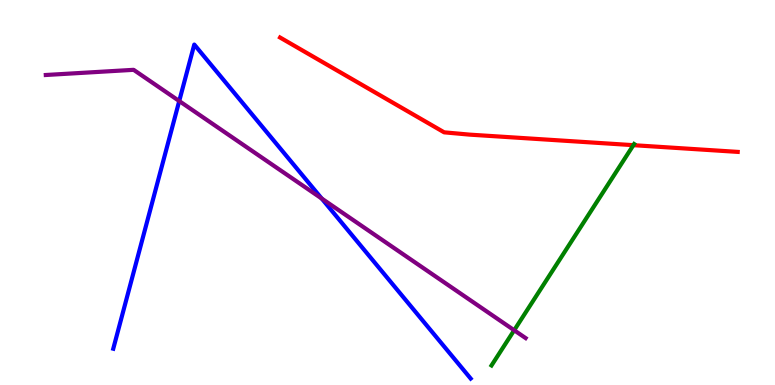[{'lines': ['blue', 'red'], 'intersections': []}, {'lines': ['green', 'red'], 'intersections': [{'x': 8.17, 'y': 6.23}]}, {'lines': ['purple', 'red'], 'intersections': []}, {'lines': ['blue', 'green'], 'intersections': []}, {'lines': ['blue', 'purple'], 'intersections': [{'x': 2.31, 'y': 7.38}, {'x': 4.15, 'y': 4.84}]}, {'lines': ['green', 'purple'], 'intersections': [{'x': 6.63, 'y': 1.42}]}]